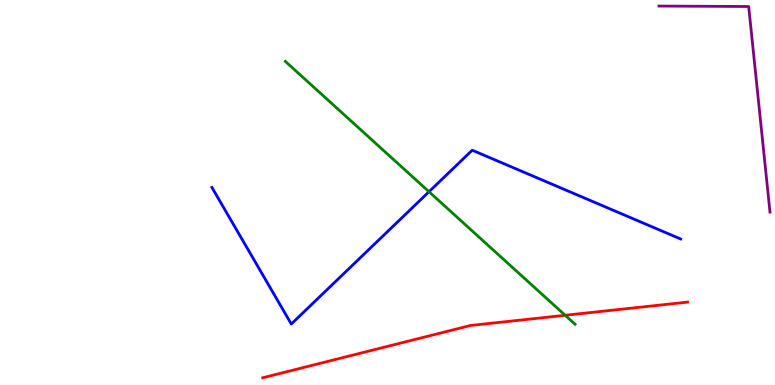[{'lines': ['blue', 'red'], 'intersections': []}, {'lines': ['green', 'red'], 'intersections': [{'x': 7.29, 'y': 1.81}]}, {'lines': ['purple', 'red'], 'intersections': []}, {'lines': ['blue', 'green'], 'intersections': [{'x': 5.54, 'y': 5.02}]}, {'lines': ['blue', 'purple'], 'intersections': []}, {'lines': ['green', 'purple'], 'intersections': []}]